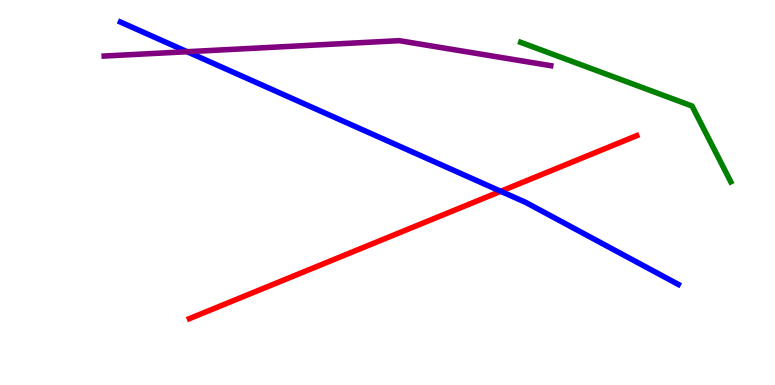[{'lines': ['blue', 'red'], 'intersections': [{'x': 6.46, 'y': 5.03}]}, {'lines': ['green', 'red'], 'intersections': []}, {'lines': ['purple', 'red'], 'intersections': []}, {'lines': ['blue', 'green'], 'intersections': []}, {'lines': ['blue', 'purple'], 'intersections': [{'x': 2.41, 'y': 8.66}]}, {'lines': ['green', 'purple'], 'intersections': []}]